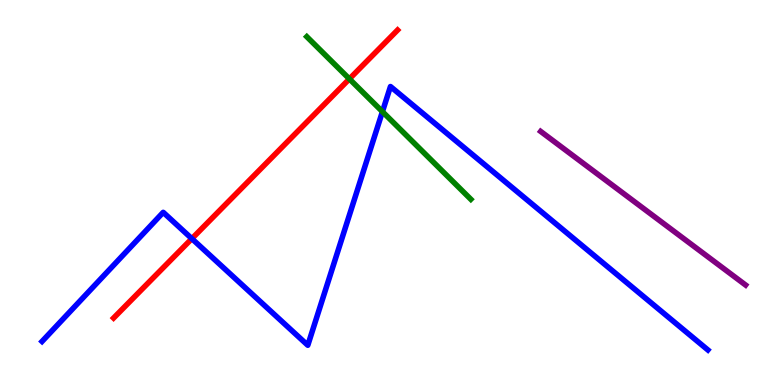[{'lines': ['blue', 'red'], 'intersections': [{'x': 2.48, 'y': 3.8}]}, {'lines': ['green', 'red'], 'intersections': [{'x': 4.51, 'y': 7.95}]}, {'lines': ['purple', 'red'], 'intersections': []}, {'lines': ['blue', 'green'], 'intersections': [{'x': 4.93, 'y': 7.1}]}, {'lines': ['blue', 'purple'], 'intersections': []}, {'lines': ['green', 'purple'], 'intersections': []}]